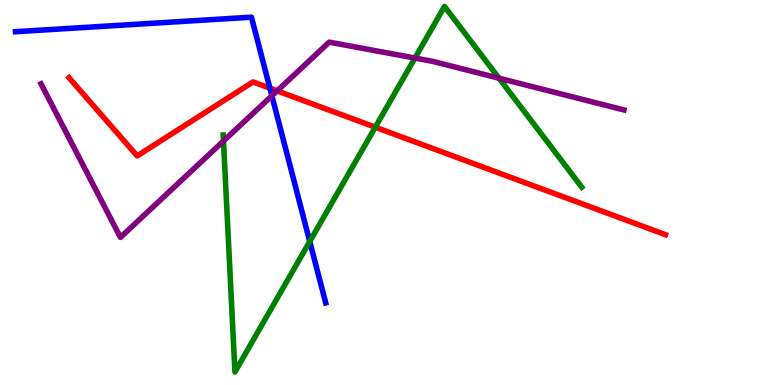[{'lines': ['blue', 'red'], 'intersections': [{'x': 3.48, 'y': 7.71}]}, {'lines': ['green', 'red'], 'intersections': [{'x': 4.84, 'y': 6.7}]}, {'lines': ['purple', 'red'], 'intersections': [{'x': 3.58, 'y': 7.64}]}, {'lines': ['blue', 'green'], 'intersections': [{'x': 4.0, 'y': 3.73}]}, {'lines': ['blue', 'purple'], 'intersections': [{'x': 3.51, 'y': 7.51}]}, {'lines': ['green', 'purple'], 'intersections': [{'x': 2.88, 'y': 6.34}, {'x': 5.35, 'y': 8.49}, {'x': 6.44, 'y': 7.97}]}]